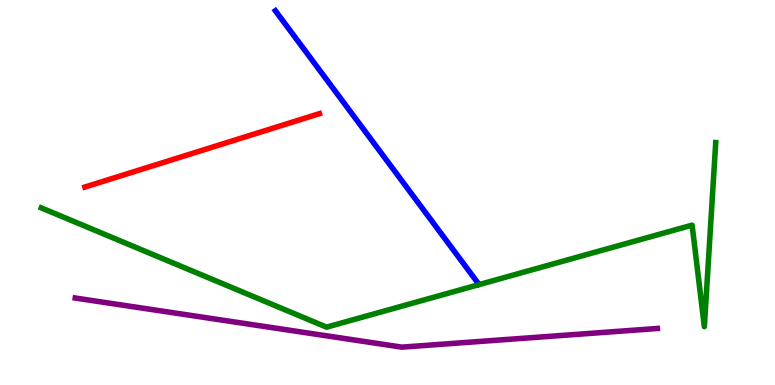[{'lines': ['blue', 'red'], 'intersections': []}, {'lines': ['green', 'red'], 'intersections': []}, {'lines': ['purple', 'red'], 'intersections': []}, {'lines': ['blue', 'green'], 'intersections': []}, {'lines': ['blue', 'purple'], 'intersections': []}, {'lines': ['green', 'purple'], 'intersections': []}]